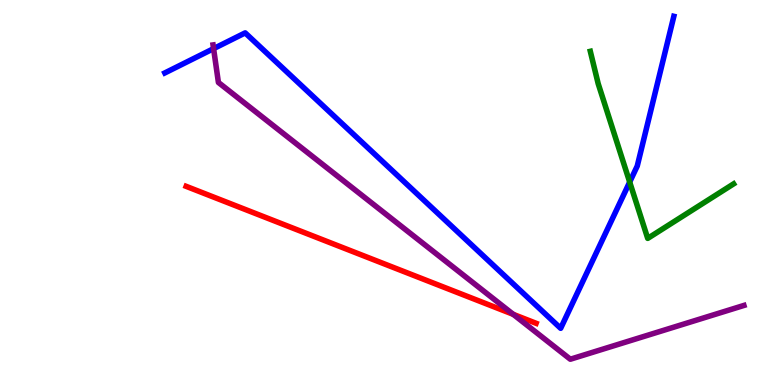[{'lines': ['blue', 'red'], 'intersections': []}, {'lines': ['green', 'red'], 'intersections': []}, {'lines': ['purple', 'red'], 'intersections': [{'x': 6.62, 'y': 1.83}]}, {'lines': ['blue', 'green'], 'intersections': [{'x': 8.12, 'y': 5.27}]}, {'lines': ['blue', 'purple'], 'intersections': [{'x': 2.76, 'y': 8.74}]}, {'lines': ['green', 'purple'], 'intersections': []}]